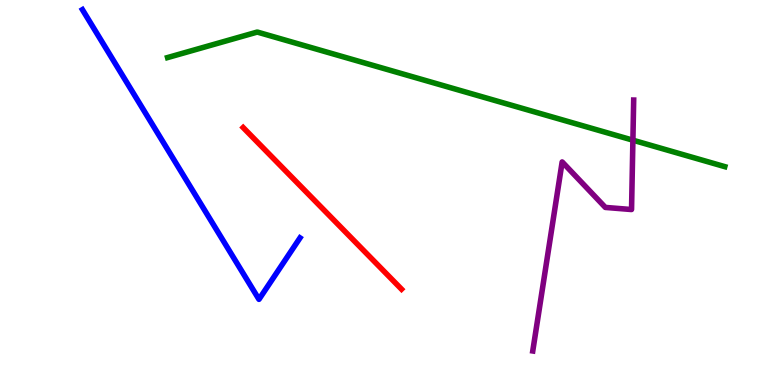[{'lines': ['blue', 'red'], 'intersections': []}, {'lines': ['green', 'red'], 'intersections': []}, {'lines': ['purple', 'red'], 'intersections': []}, {'lines': ['blue', 'green'], 'intersections': []}, {'lines': ['blue', 'purple'], 'intersections': []}, {'lines': ['green', 'purple'], 'intersections': [{'x': 8.17, 'y': 6.36}]}]